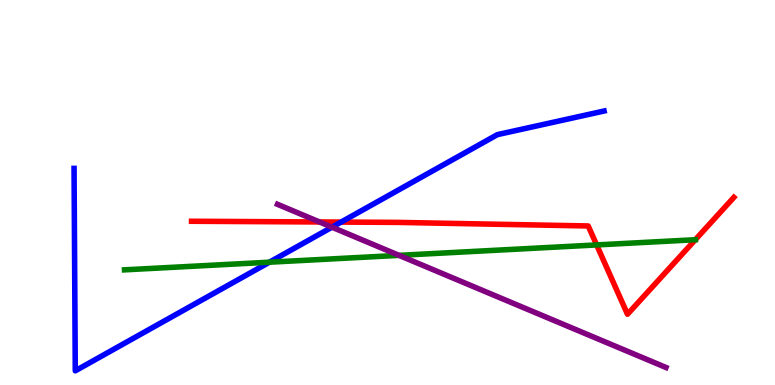[{'lines': ['blue', 'red'], 'intersections': [{'x': 4.4, 'y': 4.23}]}, {'lines': ['green', 'red'], 'intersections': [{'x': 7.7, 'y': 3.64}, {'x': 8.97, 'y': 3.77}]}, {'lines': ['purple', 'red'], 'intersections': [{'x': 4.12, 'y': 4.23}]}, {'lines': ['blue', 'green'], 'intersections': [{'x': 3.48, 'y': 3.19}]}, {'lines': ['blue', 'purple'], 'intersections': [{'x': 4.28, 'y': 4.1}]}, {'lines': ['green', 'purple'], 'intersections': [{'x': 5.15, 'y': 3.37}]}]